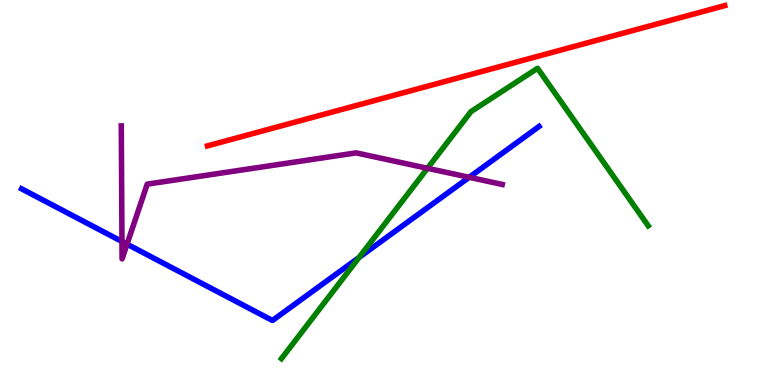[{'lines': ['blue', 'red'], 'intersections': []}, {'lines': ['green', 'red'], 'intersections': []}, {'lines': ['purple', 'red'], 'intersections': []}, {'lines': ['blue', 'green'], 'intersections': [{'x': 4.63, 'y': 3.31}]}, {'lines': ['blue', 'purple'], 'intersections': [{'x': 1.57, 'y': 3.73}, {'x': 1.64, 'y': 3.66}, {'x': 6.05, 'y': 5.39}]}, {'lines': ['green', 'purple'], 'intersections': [{'x': 5.52, 'y': 5.63}]}]